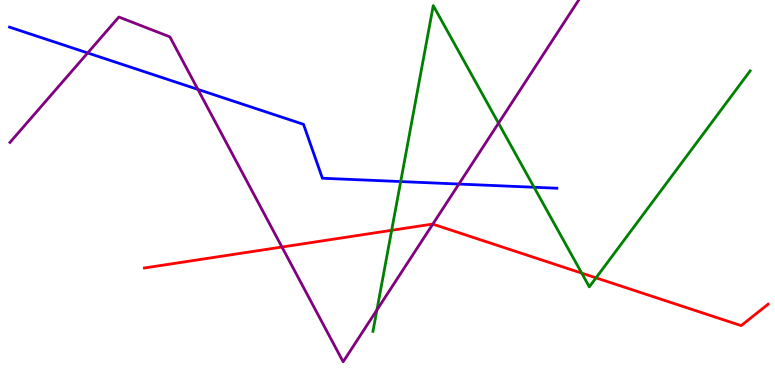[{'lines': ['blue', 'red'], 'intersections': []}, {'lines': ['green', 'red'], 'intersections': [{'x': 5.05, 'y': 4.02}, {'x': 7.51, 'y': 2.91}, {'x': 7.69, 'y': 2.78}]}, {'lines': ['purple', 'red'], 'intersections': [{'x': 3.64, 'y': 3.58}, {'x': 5.58, 'y': 4.18}]}, {'lines': ['blue', 'green'], 'intersections': [{'x': 5.17, 'y': 5.28}, {'x': 6.89, 'y': 5.14}]}, {'lines': ['blue', 'purple'], 'intersections': [{'x': 1.13, 'y': 8.62}, {'x': 2.55, 'y': 7.68}, {'x': 5.92, 'y': 5.22}]}, {'lines': ['green', 'purple'], 'intersections': [{'x': 4.86, 'y': 1.95}, {'x': 6.43, 'y': 6.8}]}]